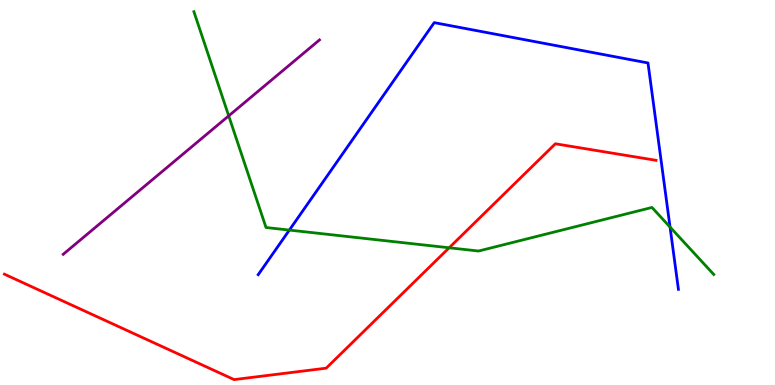[{'lines': ['blue', 'red'], 'intersections': []}, {'lines': ['green', 'red'], 'intersections': [{'x': 5.8, 'y': 3.56}]}, {'lines': ['purple', 'red'], 'intersections': []}, {'lines': ['blue', 'green'], 'intersections': [{'x': 3.73, 'y': 4.02}, {'x': 8.65, 'y': 4.1}]}, {'lines': ['blue', 'purple'], 'intersections': []}, {'lines': ['green', 'purple'], 'intersections': [{'x': 2.95, 'y': 6.99}]}]